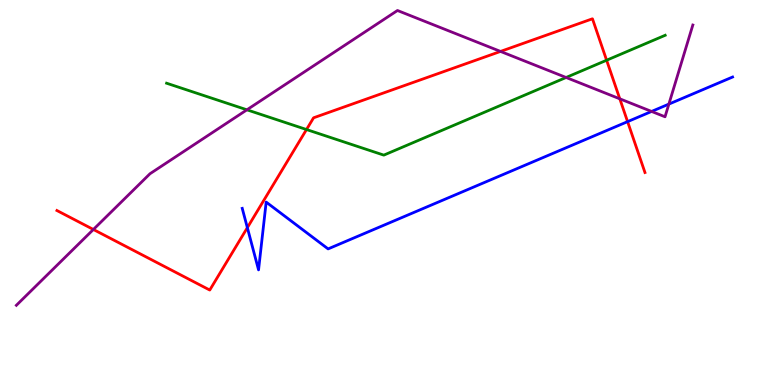[{'lines': ['blue', 'red'], 'intersections': [{'x': 3.19, 'y': 4.09}, {'x': 8.1, 'y': 6.84}]}, {'lines': ['green', 'red'], 'intersections': [{'x': 3.95, 'y': 6.64}, {'x': 7.83, 'y': 8.44}]}, {'lines': ['purple', 'red'], 'intersections': [{'x': 1.2, 'y': 4.04}, {'x': 6.46, 'y': 8.66}, {'x': 8.0, 'y': 7.43}]}, {'lines': ['blue', 'green'], 'intersections': []}, {'lines': ['blue', 'purple'], 'intersections': [{'x': 8.41, 'y': 7.11}, {'x': 8.63, 'y': 7.3}]}, {'lines': ['green', 'purple'], 'intersections': [{'x': 3.19, 'y': 7.15}, {'x': 7.3, 'y': 7.99}]}]